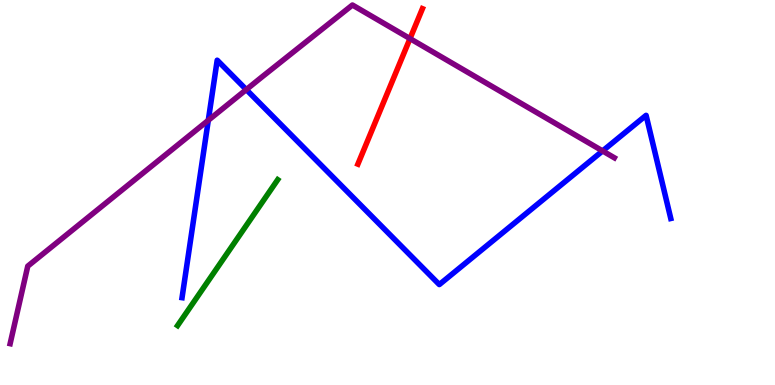[{'lines': ['blue', 'red'], 'intersections': []}, {'lines': ['green', 'red'], 'intersections': []}, {'lines': ['purple', 'red'], 'intersections': [{'x': 5.29, 'y': 9.0}]}, {'lines': ['blue', 'green'], 'intersections': []}, {'lines': ['blue', 'purple'], 'intersections': [{'x': 2.69, 'y': 6.88}, {'x': 3.18, 'y': 7.67}, {'x': 7.78, 'y': 6.08}]}, {'lines': ['green', 'purple'], 'intersections': []}]